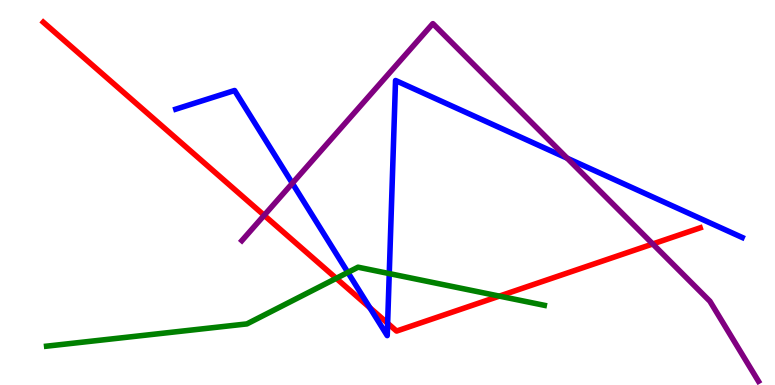[{'lines': ['blue', 'red'], 'intersections': [{'x': 4.77, 'y': 2.01}, {'x': 5.0, 'y': 1.6}]}, {'lines': ['green', 'red'], 'intersections': [{'x': 4.34, 'y': 2.77}, {'x': 6.44, 'y': 2.31}]}, {'lines': ['purple', 'red'], 'intersections': [{'x': 3.41, 'y': 4.41}, {'x': 8.42, 'y': 3.66}]}, {'lines': ['blue', 'green'], 'intersections': [{'x': 4.49, 'y': 2.92}, {'x': 5.02, 'y': 2.89}]}, {'lines': ['blue', 'purple'], 'intersections': [{'x': 3.77, 'y': 5.24}, {'x': 7.32, 'y': 5.89}]}, {'lines': ['green', 'purple'], 'intersections': []}]